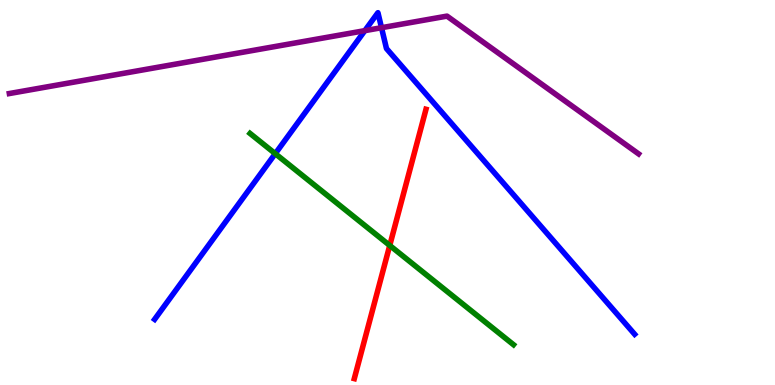[{'lines': ['blue', 'red'], 'intersections': []}, {'lines': ['green', 'red'], 'intersections': [{'x': 5.03, 'y': 3.62}]}, {'lines': ['purple', 'red'], 'intersections': []}, {'lines': ['blue', 'green'], 'intersections': [{'x': 3.55, 'y': 6.01}]}, {'lines': ['blue', 'purple'], 'intersections': [{'x': 4.71, 'y': 9.2}, {'x': 4.92, 'y': 9.28}]}, {'lines': ['green', 'purple'], 'intersections': []}]